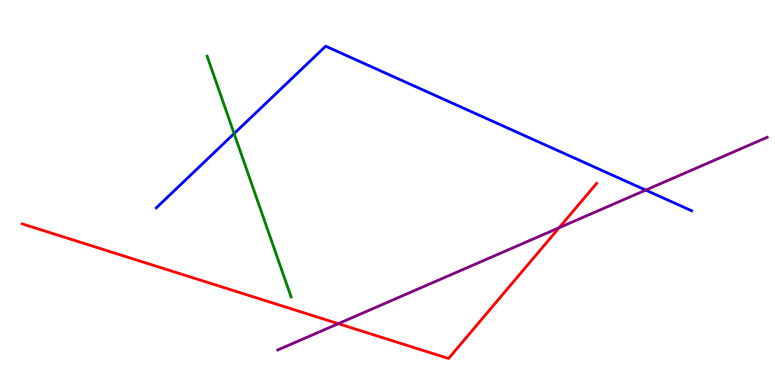[{'lines': ['blue', 'red'], 'intersections': []}, {'lines': ['green', 'red'], 'intersections': []}, {'lines': ['purple', 'red'], 'intersections': [{'x': 4.37, 'y': 1.59}, {'x': 7.21, 'y': 4.09}]}, {'lines': ['blue', 'green'], 'intersections': [{'x': 3.02, 'y': 6.53}]}, {'lines': ['blue', 'purple'], 'intersections': [{'x': 8.33, 'y': 5.06}]}, {'lines': ['green', 'purple'], 'intersections': []}]